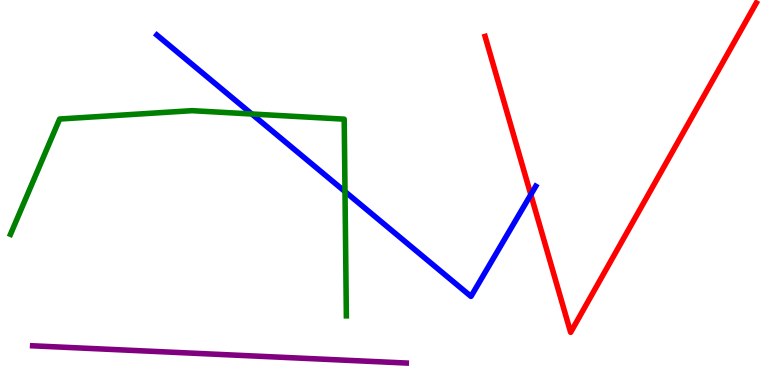[{'lines': ['blue', 'red'], 'intersections': [{'x': 6.85, 'y': 4.95}]}, {'lines': ['green', 'red'], 'intersections': []}, {'lines': ['purple', 'red'], 'intersections': []}, {'lines': ['blue', 'green'], 'intersections': [{'x': 3.25, 'y': 7.04}, {'x': 4.45, 'y': 5.02}]}, {'lines': ['blue', 'purple'], 'intersections': []}, {'lines': ['green', 'purple'], 'intersections': []}]